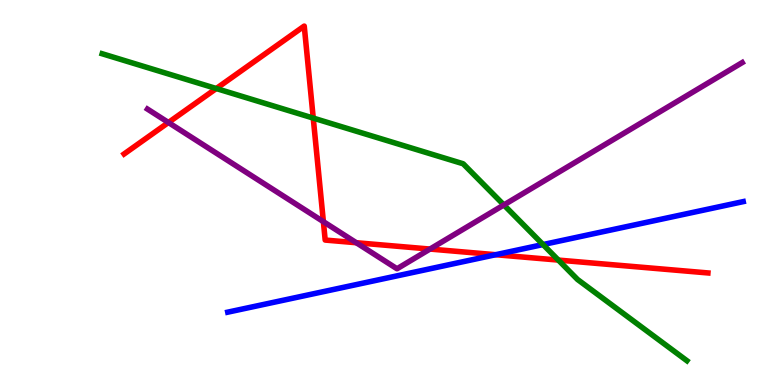[{'lines': ['blue', 'red'], 'intersections': [{'x': 6.4, 'y': 3.38}]}, {'lines': ['green', 'red'], 'intersections': [{'x': 2.79, 'y': 7.7}, {'x': 4.04, 'y': 6.93}, {'x': 7.2, 'y': 3.24}]}, {'lines': ['purple', 'red'], 'intersections': [{'x': 2.17, 'y': 6.82}, {'x': 4.17, 'y': 4.24}, {'x': 4.6, 'y': 3.7}, {'x': 5.55, 'y': 3.53}]}, {'lines': ['blue', 'green'], 'intersections': [{'x': 7.01, 'y': 3.65}]}, {'lines': ['blue', 'purple'], 'intersections': []}, {'lines': ['green', 'purple'], 'intersections': [{'x': 6.5, 'y': 4.68}]}]